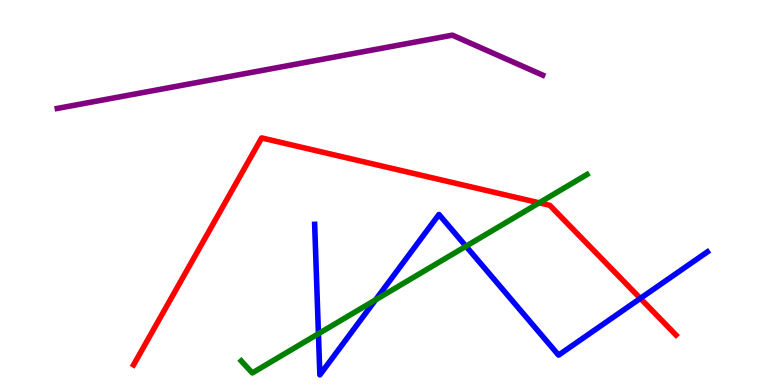[{'lines': ['blue', 'red'], 'intersections': [{'x': 8.26, 'y': 2.25}]}, {'lines': ['green', 'red'], 'intersections': [{'x': 6.96, 'y': 4.73}]}, {'lines': ['purple', 'red'], 'intersections': []}, {'lines': ['blue', 'green'], 'intersections': [{'x': 4.11, 'y': 1.33}, {'x': 4.85, 'y': 2.21}, {'x': 6.01, 'y': 3.6}]}, {'lines': ['blue', 'purple'], 'intersections': []}, {'lines': ['green', 'purple'], 'intersections': []}]